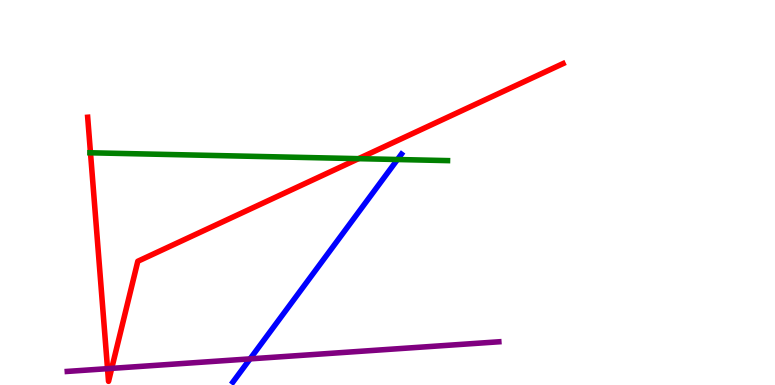[{'lines': ['blue', 'red'], 'intersections': []}, {'lines': ['green', 'red'], 'intersections': [{'x': 1.17, 'y': 6.03}, {'x': 4.63, 'y': 5.88}]}, {'lines': ['purple', 'red'], 'intersections': [{'x': 1.39, 'y': 0.424}, {'x': 1.44, 'y': 0.432}]}, {'lines': ['blue', 'green'], 'intersections': [{'x': 5.13, 'y': 5.86}]}, {'lines': ['blue', 'purple'], 'intersections': [{'x': 3.23, 'y': 0.679}]}, {'lines': ['green', 'purple'], 'intersections': []}]